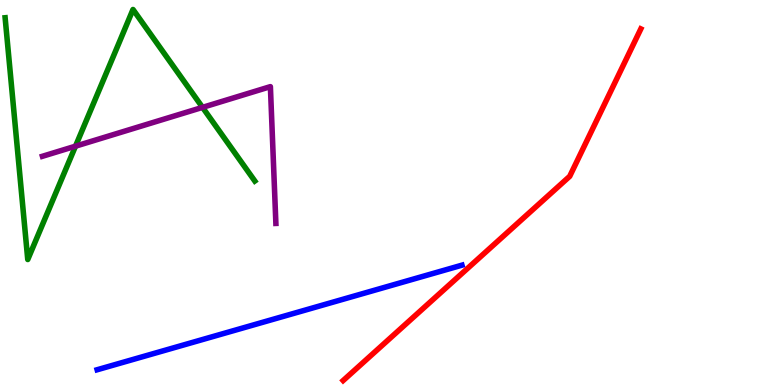[{'lines': ['blue', 'red'], 'intersections': []}, {'lines': ['green', 'red'], 'intersections': []}, {'lines': ['purple', 'red'], 'intersections': []}, {'lines': ['blue', 'green'], 'intersections': []}, {'lines': ['blue', 'purple'], 'intersections': []}, {'lines': ['green', 'purple'], 'intersections': [{'x': 0.974, 'y': 6.2}, {'x': 2.61, 'y': 7.21}]}]